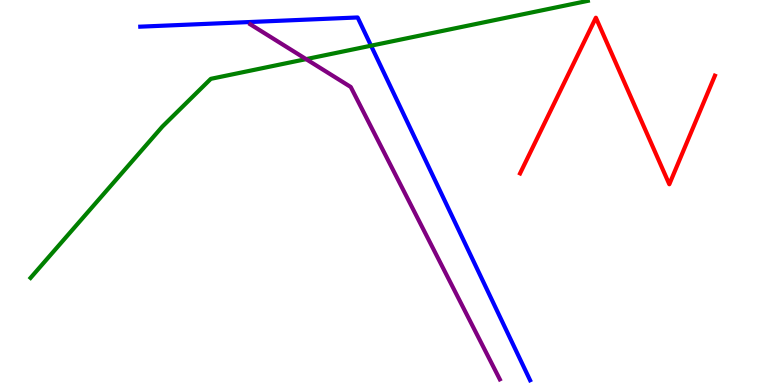[{'lines': ['blue', 'red'], 'intersections': []}, {'lines': ['green', 'red'], 'intersections': []}, {'lines': ['purple', 'red'], 'intersections': []}, {'lines': ['blue', 'green'], 'intersections': [{'x': 4.79, 'y': 8.81}]}, {'lines': ['blue', 'purple'], 'intersections': []}, {'lines': ['green', 'purple'], 'intersections': [{'x': 3.95, 'y': 8.46}]}]